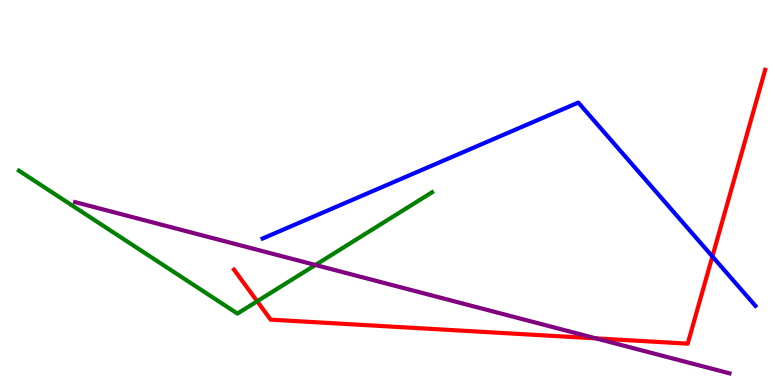[{'lines': ['blue', 'red'], 'intersections': [{'x': 9.19, 'y': 3.34}]}, {'lines': ['green', 'red'], 'intersections': [{'x': 3.32, 'y': 2.17}]}, {'lines': ['purple', 'red'], 'intersections': [{'x': 7.69, 'y': 1.21}]}, {'lines': ['blue', 'green'], 'intersections': []}, {'lines': ['blue', 'purple'], 'intersections': []}, {'lines': ['green', 'purple'], 'intersections': [{'x': 4.07, 'y': 3.12}]}]